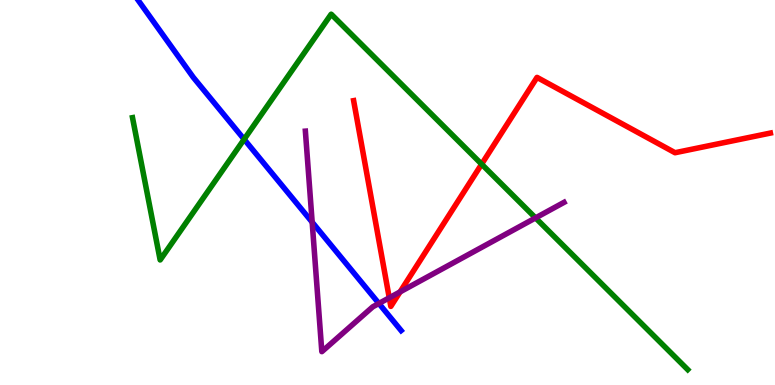[{'lines': ['blue', 'red'], 'intersections': []}, {'lines': ['green', 'red'], 'intersections': [{'x': 6.21, 'y': 5.74}]}, {'lines': ['purple', 'red'], 'intersections': [{'x': 5.02, 'y': 2.26}, {'x': 5.16, 'y': 2.42}]}, {'lines': ['blue', 'green'], 'intersections': [{'x': 3.15, 'y': 6.38}]}, {'lines': ['blue', 'purple'], 'intersections': [{'x': 4.03, 'y': 4.23}, {'x': 4.89, 'y': 2.12}]}, {'lines': ['green', 'purple'], 'intersections': [{'x': 6.91, 'y': 4.34}]}]